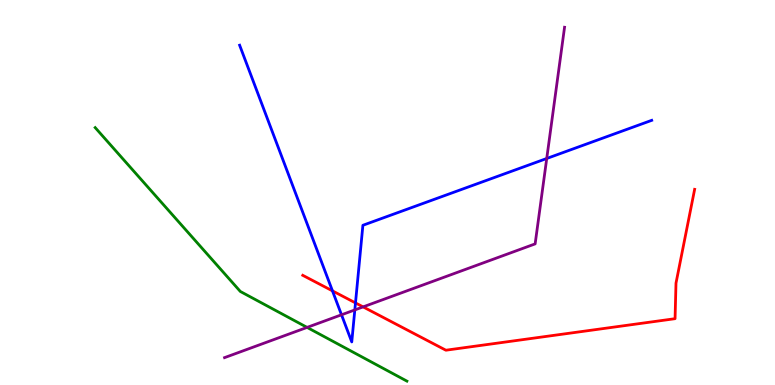[{'lines': ['blue', 'red'], 'intersections': [{'x': 4.29, 'y': 2.45}, {'x': 4.59, 'y': 2.13}]}, {'lines': ['green', 'red'], 'intersections': []}, {'lines': ['purple', 'red'], 'intersections': [{'x': 4.69, 'y': 2.03}]}, {'lines': ['blue', 'green'], 'intersections': []}, {'lines': ['blue', 'purple'], 'intersections': [{'x': 4.41, 'y': 1.82}, {'x': 4.58, 'y': 1.95}, {'x': 7.05, 'y': 5.88}]}, {'lines': ['green', 'purple'], 'intersections': [{'x': 3.96, 'y': 1.5}]}]